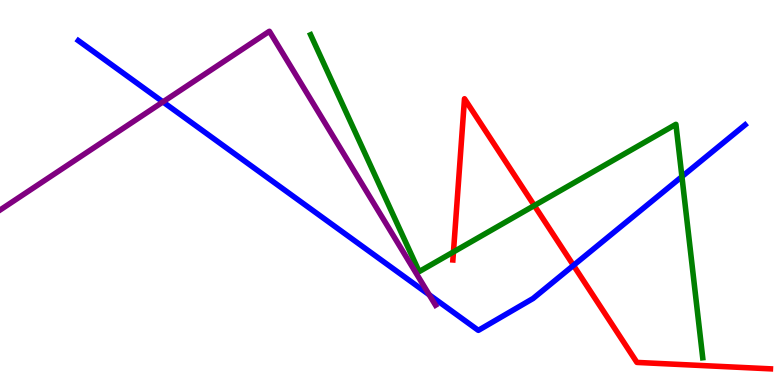[{'lines': ['blue', 'red'], 'intersections': [{'x': 7.4, 'y': 3.11}]}, {'lines': ['green', 'red'], 'intersections': [{'x': 5.85, 'y': 3.46}, {'x': 6.89, 'y': 4.66}]}, {'lines': ['purple', 'red'], 'intersections': []}, {'lines': ['blue', 'green'], 'intersections': [{'x': 8.8, 'y': 5.41}]}, {'lines': ['blue', 'purple'], 'intersections': [{'x': 2.1, 'y': 7.35}, {'x': 5.54, 'y': 2.34}]}, {'lines': ['green', 'purple'], 'intersections': []}]